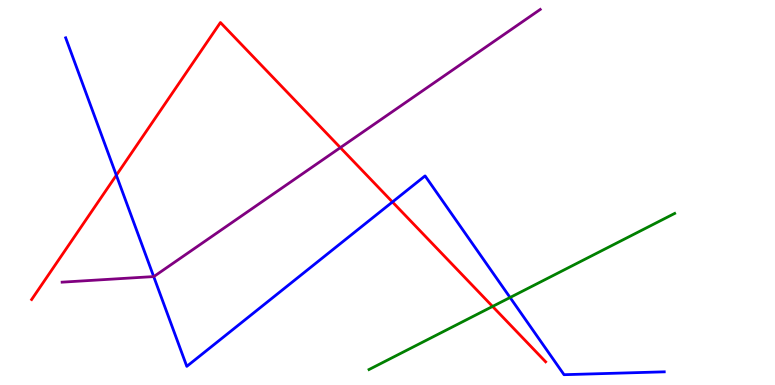[{'lines': ['blue', 'red'], 'intersections': [{'x': 1.5, 'y': 5.45}, {'x': 5.06, 'y': 4.75}]}, {'lines': ['green', 'red'], 'intersections': [{'x': 6.36, 'y': 2.04}]}, {'lines': ['purple', 'red'], 'intersections': [{'x': 4.39, 'y': 6.17}]}, {'lines': ['blue', 'green'], 'intersections': [{'x': 6.58, 'y': 2.27}]}, {'lines': ['blue', 'purple'], 'intersections': [{'x': 1.98, 'y': 2.82}]}, {'lines': ['green', 'purple'], 'intersections': []}]